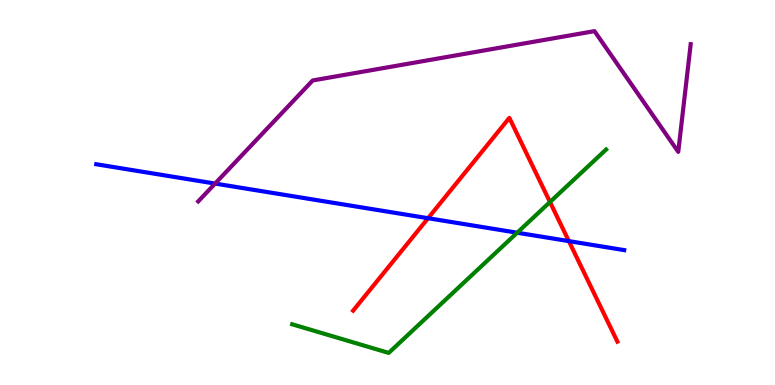[{'lines': ['blue', 'red'], 'intersections': [{'x': 5.52, 'y': 4.33}, {'x': 7.34, 'y': 3.74}]}, {'lines': ['green', 'red'], 'intersections': [{'x': 7.1, 'y': 4.75}]}, {'lines': ['purple', 'red'], 'intersections': []}, {'lines': ['blue', 'green'], 'intersections': [{'x': 6.67, 'y': 3.96}]}, {'lines': ['blue', 'purple'], 'intersections': [{'x': 2.78, 'y': 5.23}]}, {'lines': ['green', 'purple'], 'intersections': []}]